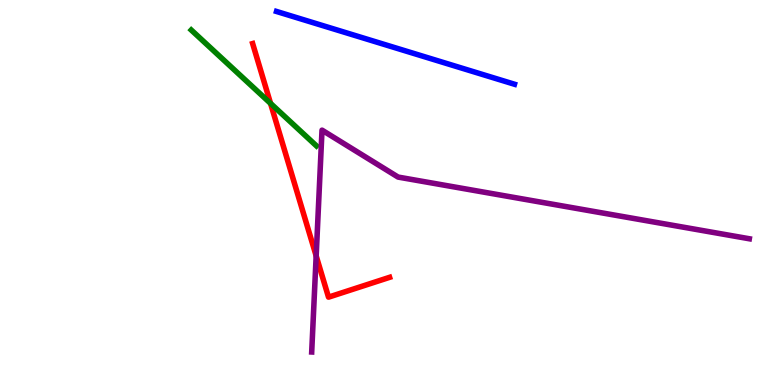[{'lines': ['blue', 'red'], 'intersections': []}, {'lines': ['green', 'red'], 'intersections': [{'x': 3.49, 'y': 7.31}]}, {'lines': ['purple', 'red'], 'intersections': [{'x': 4.08, 'y': 3.35}]}, {'lines': ['blue', 'green'], 'intersections': []}, {'lines': ['blue', 'purple'], 'intersections': []}, {'lines': ['green', 'purple'], 'intersections': []}]